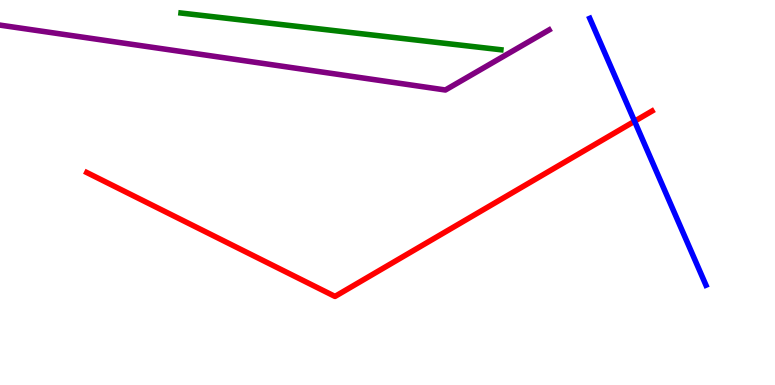[{'lines': ['blue', 'red'], 'intersections': [{'x': 8.19, 'y': 6.85}]}, {'lines': ['green', 'red'], 'intersections': []}, {'lines': ['purple', 'red'], 'intersections': []}, {'lines': ['blue', 'green'], 'intersections': []}, {'lines': ['blue', 'purple'], 'intersections': []}, {'lines': ['green', 'purple'], 'intersections': []}]